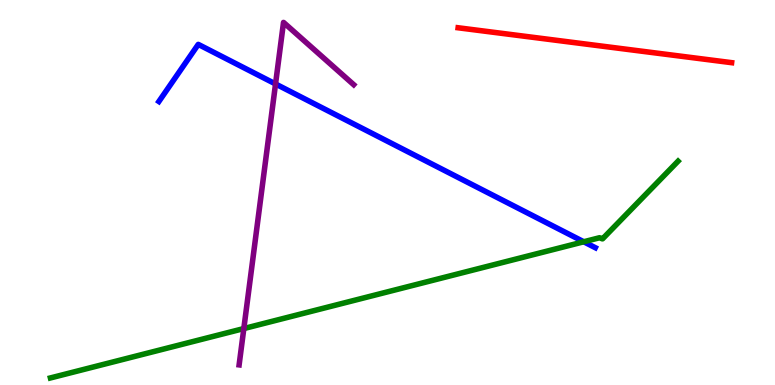[{'lines': ['blue', 'red'], 'intersections': []}, {'lines': ['green', 'red'], 'intersections': []}, {'lines': ['purple', 'red'], 'intersections': []}, {'lines': ['blue', 'green'], 'intersections': [{'x': 7.53, 'y': 3.72}]}, {'lines': ['blue', 'purple'], 'intersections': [{'x': 3.56, 'y': 7.82}]}, {'lines': ['green', 'purple'], 'intersections': [{'x': 3.15, 'y': 1.47}]}]